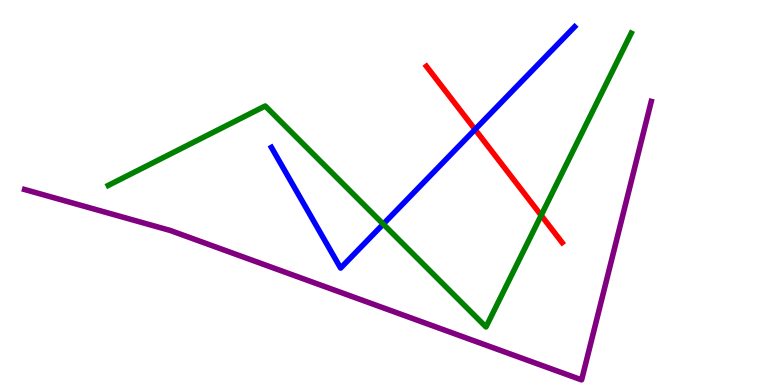[{'lines': ['blue', 'red'], 'intersections': [{'x': 6.13, 'y': 6.64}]}, {'lines': ['green', 'red'], 'intersections': [{'x': 6.98, 'y': 4.41}]}, {'lines': ['purple', 'red'], 'intersections': []}, {'lines': ['blue', 'green'], 'intersections': [{'x': 4.95, 'y': 4.18}]}, {'lines': ['blue', 'purple'], 'intersections': []}, {'lines': ['green', 'purple'], 'intersections': []}]